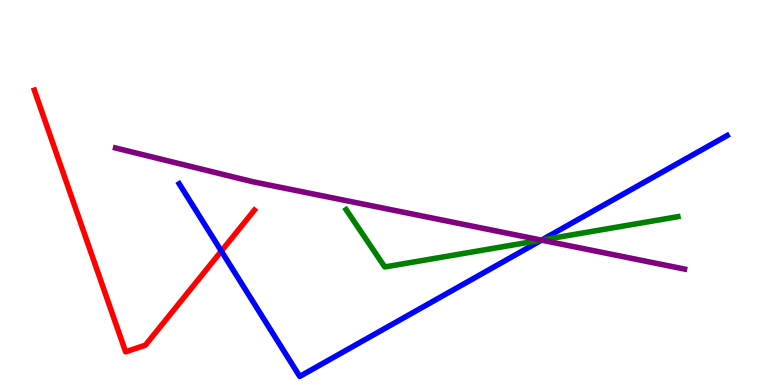[{'lines': ['blue', 'red'], 'intersections': [{'x': 2.86, 'y': 3.48}]}, {'lines': ['green', 'red'], 'intersections': []}, {'lines': ['purple', 'red'], 'intersections': []}, {'lines': ['blue', 'green'], 'intersections': [{'x': 6.99, 'y': 3.77}]}, {'lines': ['blue', 'purple'], 'intersections': [{'x': 6.99, 'y': 3.76}]}, {'lines': ['green', 'purple'], 'intersections': [{'x': 6.99, 'y': 3.76}]}]